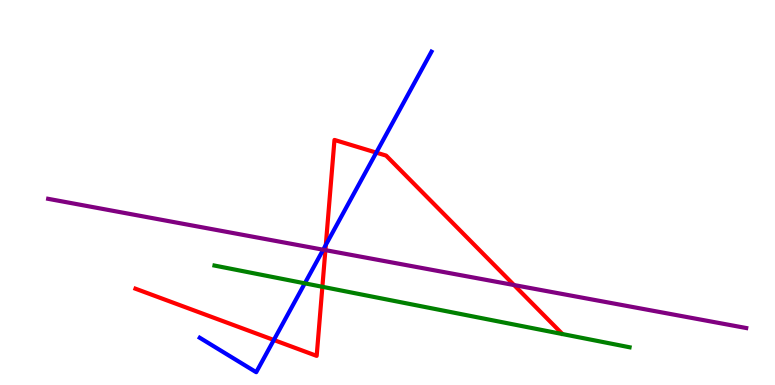[{'lines': ['blue', 'red'], 'intersections': [{'x': 3.53, 'y': 1.17}, {'x': 4.2, 'y': 3.64}, {'x': 4.86, 'y': 6.04}]}, {'lines': ['green', 'red'], 'intersections': [{'x': 4.16, 'y': 2.55}]}, {'lines': ['purple', 'red'], 'intersections': [{'x': 4.2, 'y': 3.5}, {'x': 6.63, 'y': 2.6}]}, {'lines': ['blue', 'green'], 'intersections': [{'x': 3.93, 'y': 2.64}]}, {'lines': ['blue', 'purple'], 'intersections': [{'x': 4.17, 'y': 3.51}]}, {'lines': ['green', 'purple'], 'intersections': []}]